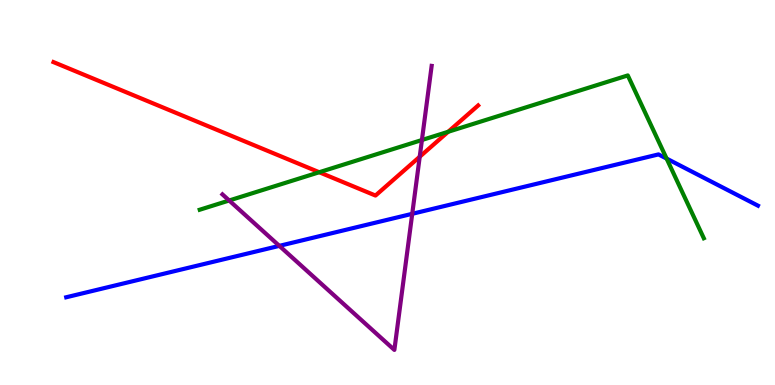[{'lines': ['blue', 'red'], 'intersections': []}, {'lines': ['green', 'red'], 'intersections': [{'x': 4.12, 'y': 5.53}, {'x': 5.78, 'y': 6.58}]}, {'lines': ['purple', 'red'], 'intersections': [{'x': 5.42, 'y': 5.93}]}, {'lines': ['blue', 'green'], 'intersections': [{'x': 8.6, 'y': 5.88}]}, {'lines': ['blue', 'purple'], 'intersections': [{'x': 3.6, 'y': 3.61}, {'x': 5.32, 'y': 4.45}]}, {'lines': ['green', 'purple'], 'intersections': [{'x': 2.96, 'y': 4.79}, {'x': 5.44, 'y': 6.36}]}]